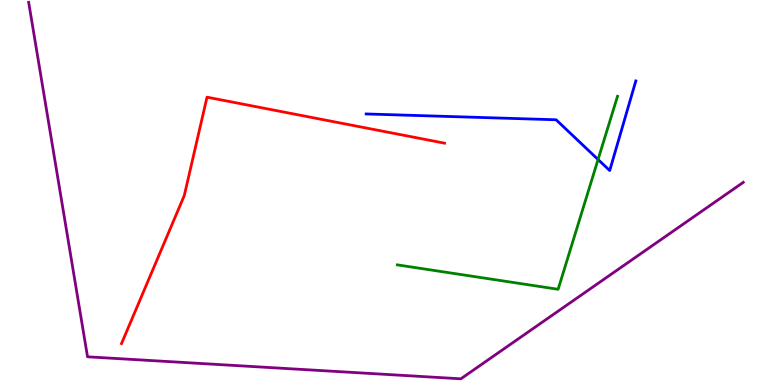[{'lines': ['blue', 'red'], 'intersections': []}, {'lines': ['green', 'red'], 'intersections': []}, {'lines': ['purple', 'red'], 'intersections': []}, {'lines': ['blue', 'green'], 'intersections': [{'x': 7.72, 'y': 5.86}]}, {'lines': ['blue', 'purple'], 'intersections': []}, {'lines': ['green', 'purple'], 'intersections': []}]